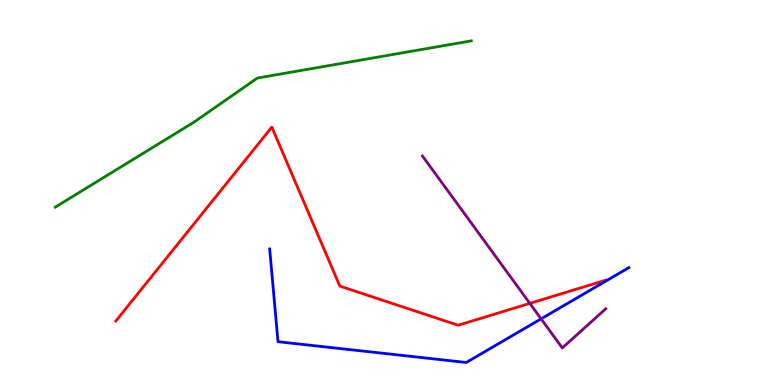[{'lines': ['blue', 'red'], 'intersections': []}, {'lines': ['green', 'red'], 'intersections': []}, {'lines': ['purple', 'red'], 'intersections': [{'x': 6.84, 'y': 2.12}]}, {'lines': ['blue', 'green'], 'intersections': []}, {'lines': ['blue', 'purple'], 'intersections': [{'x': 6.98, 'y': 1.72}]}, {'lines': ['green', 'purple'], 'intersections': []}]